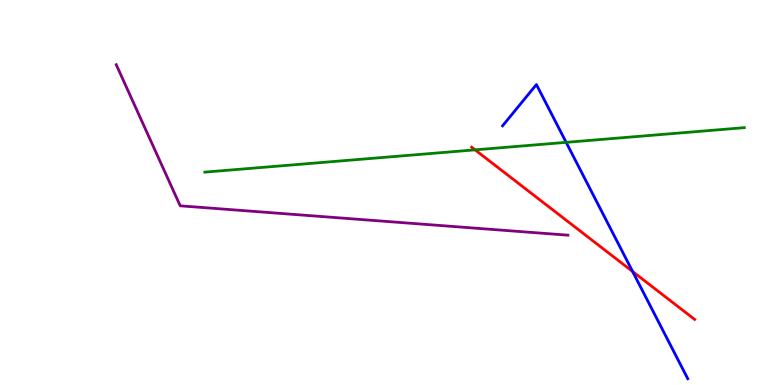[{'lines': ['blue', 'red'], 'intersections': [{'x': 8.16, 'y': 2.95}]}, {'lines': ['green', 'red'], 'intersections': [{'x': 6.13, 'y': 6.11}]}, {'lines': ['purple', 'red'], 'intersections': []}, {'lines': ['blue', 'green'], 'intersections': [{'x': 7.31, 'y': 6.3}]}, {'lines': ['blue', 'purple'], 'intersections': []}, {'lines': ['green', 'purple'], 'intersections': []}]